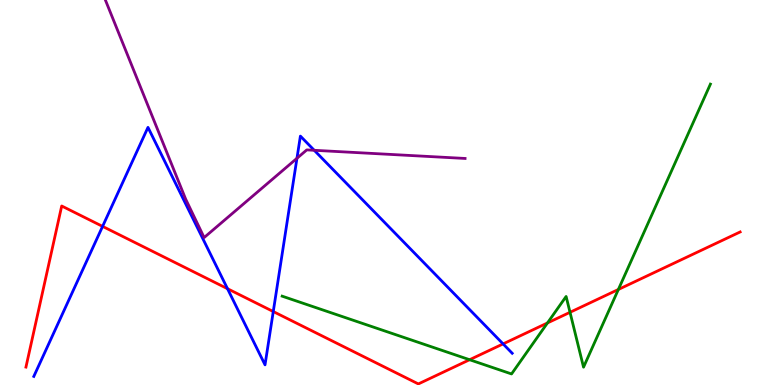[{'lines': ['blue', 'red'], 'intersections': [{'x': 1.32, 'y': 4.12}, {'x': 2.94, 'y': 2.5}, {'x': 3.53, 'y': 1.91}, {'x': 6.49, 'y': 1.07}]}, {'lines': ['green', 'red'], 'intersections': [{'x': 6.06, 'y': 0.657}, {'x': 7.06, 'y': 1.61}, {'x': 7.36, 'y': 1.89}, {'x': 7.98, 'y': 2.48}]}, {'lines': ['purple', 'red'], 'intersections': []}, {'lines': ['blue', 'green'], 'intersections': []}, {'lines': ['blue', 'purple'], 'intersections': [{'x': 3.83, 'y': 5.89}, {'x': 4.05, 'y': 6.1}]}, {'lines': ['green', 'purple'], 'intersections': []}]